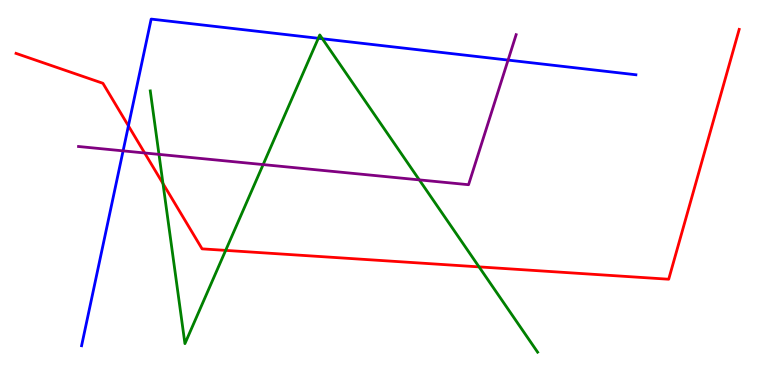[{'lines': ['blue', 'red'], 'intersections': [{'x': 1.66, 'y': 6.73}]}, {'lines': ['green', 'red'], 'intersections': [{'x': 2.1, 'y': 5.23}, {'x': 2.91, 'y': 3.5}, {'x': 6.18, 'y': 3.07}]}, {'lines': ['purple', 'red'], 'intersections': [{'x': 1.87, 'y': 6.03}]}, {'lines': ['blue', 'green'], 'intersections': [{'x': 4.11, 'y': 9.01}, {'x': 4.16, 'y': 8.99}]}, {'lines': ['blue', 'purple'], 'intersections': [{'x': 1.59, 'y': 6.08}, {'x': 6.56, 'y': 8.44}]}, {'lines': ['green', 'purple'], 'intersections': [{'x': 2.05, 'y': 5.99}, {'x': 3.4, 'y': 5.73}, {'x': 5.41, 'y': 5.33}]}]